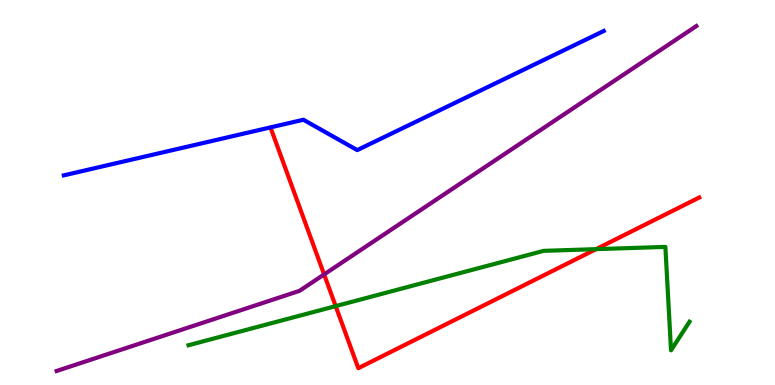[{'lines': ['blue', 'red'], 'intersections': []}, {'lines': ['green', 'red'], 'intersections': [{'x': 4.33, 'y': 2.05}, {'x': 7.69, 'y': 3.53}]}, {'lines': ['purple', 'red'], 'intersections': [{'x': 4.18, 'y': 2.87}]}, {'lines': ['blue', 'green'], 'intersections': []}, {'lines': ['blue', 'purple'], 'intersections': []}, {'lines': ['green', 'purple'], 'intersections': []}]